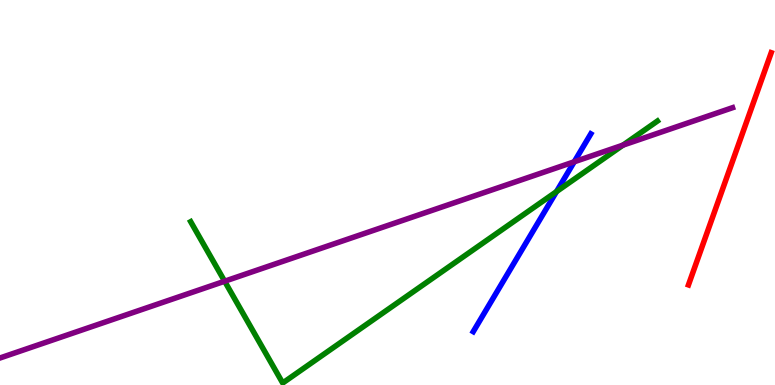[{'lines': ['blue', 'red'], 'intersections': []}, {'lines': ['green', 'red'], 'intersections': []}, {'lines': ['purple', 'red'], 'intersections': []}, {'lines': ['blue', 'green'], 'intersections': [{'x': 7.18, 'y': 5.02}]}, {'lines': ['blue', 'purple'], 'intersections': [{'x': 7.41, 'y': 5.8}]}, {'lines': ['green', 'purple'], 'intersections': [{'x': 2.9, 'y': 2.7}, {'x': 8.04, 'y': 6.23}]}]